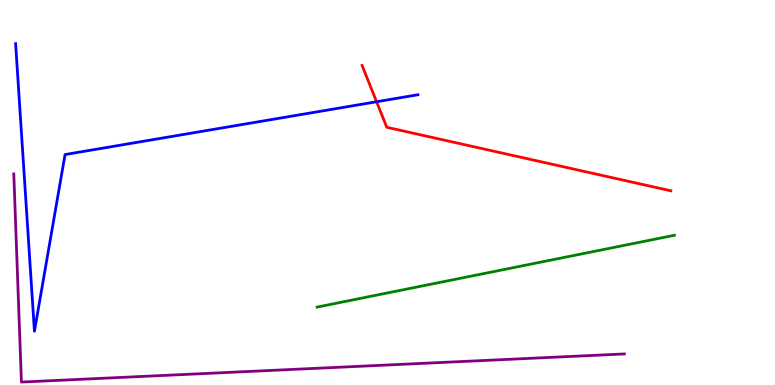[{'lines': ['blue', 'red'], 'intersections': [{'x': 4.86, 'y': 7.36}]}, {'lines': ['green', 'red'], 'intersections': []}, {'lines': ['purple', 'red'], 'intersections': []}, {'lines': ['blue', 'green'], 'intersections': []}, {'lines': ['blue', 'purple'], 'intersections': []}, {'lines': ['green', 'purple'], 'intersections': []}]